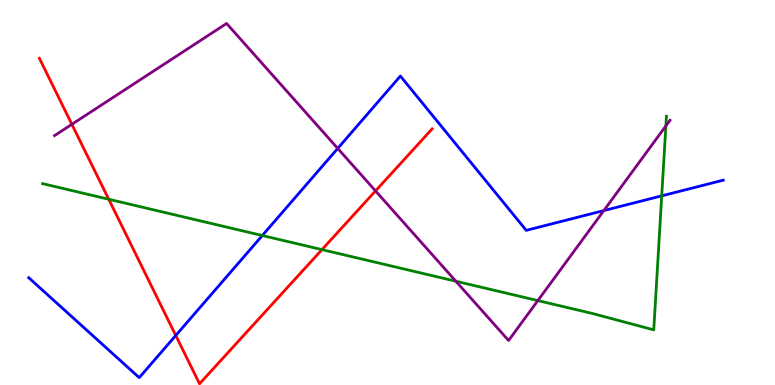[{'lines': ['blue', 'red'], 'intersections': [{'x': 2.27, 'y': 1.29}]}, {'lines': ['green', 'red'], 'intersections': [{'x': 1.4, 'y': 4.82}, {'x': 4.15, 'y': 3.52}]}, {'lines': ['purple', 'red'], 'intersections': [{'x': 0.927, 'y': 6.77}, {'x': 4.85, 'y': 5.04}]}, {'lines': ['blue', 'green'], 'intersections': [{'x': 3.38, 'y': 3.88}, {'x': 8.54, 'y': 4.91}]}, {'lines': ['blue', 'purple'], 'intersections': [{'x': 4.36, 'y': 6.14}, {'x': 7.79, 'y': 4.53}]}, {'lines': ['green', 'purple'], 'intersections': [{'x': 5.88, 'y': 2.7}, {'x': 6.94, 'y': 2.19}, {'x': 8.59, 'y': 6.73}]}]